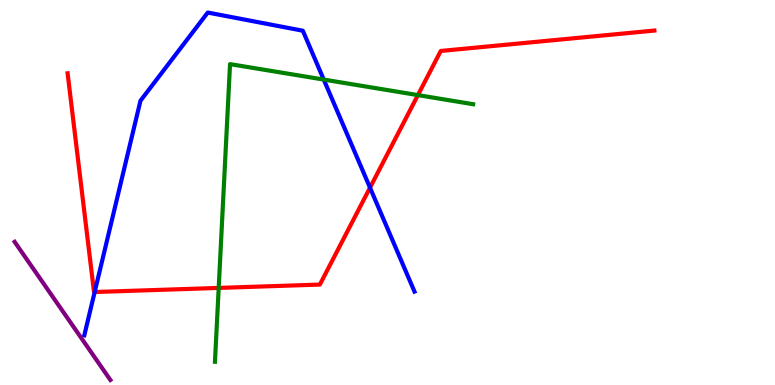[{'lines': ['blue', 'red'], 'intersections': [{'x': 1.22, 'y': 2.42}, {'x': 4.77, 'y': 5.13}]}, {'lines': ['green', 'red'], 'intersections': [{'x': 2.82, 'y': 2.52}, {'x': 5.39, 'y': 7.53}]}, {'lines': ['purple', 'red'], 'intersections': []}, {'lines': ['blue', 'green'], 'intersections': [{'x': 4.18, 'y': 7.93}]}, {'lines': ['blue', 'purple'], 'intersections': []}, {'lines': ['green', 'purple'], 'intersections': []}]